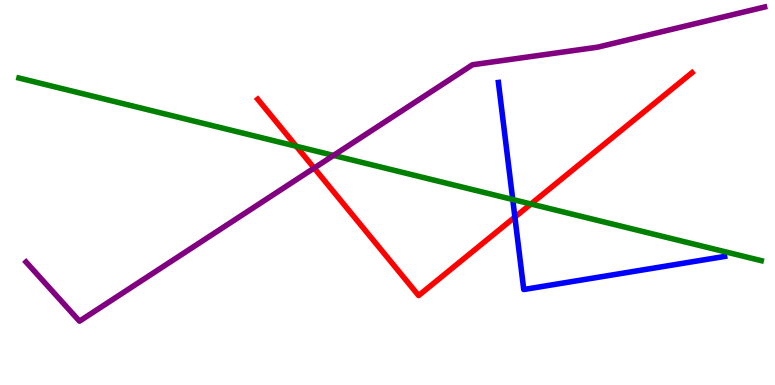[{'lines': ['blue', 'red'], 'intersections': [{'x': 6.64, 'y': 4.36}]}, {'lines': ['green', 'red'], 'intersections': [{'x': 3.82, 'y': 6.2}, {'x': 6.85, 'y': 4.7}]}, {'lines': ['purple', 'red'], 'intersections': [{'x': 4.05, 'y': 5.63}]}, {'lines': ['blue', 'green'], 'intersections': [{'x': 6.62, 'y': 4.82}]}, {'lines': ['blue', 'purple'], 'intersections': []}, {'lines': ['green', 'purple'], 'intersections': [{'x': 4.3, 'y': 5.96}]}]